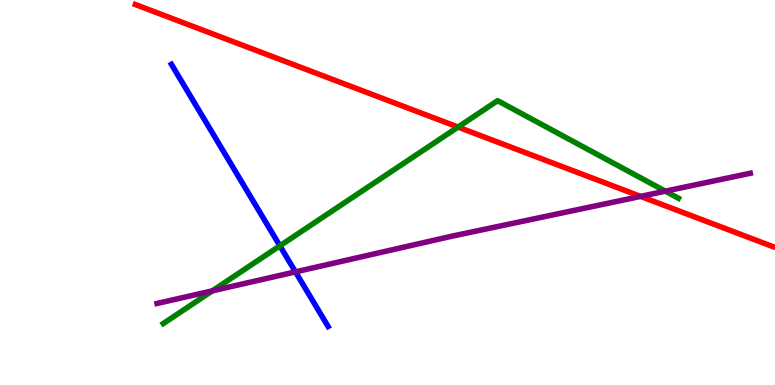[{'lines': ['blue', 'red'], 'intersections': []}, {'lines': ['green', 'red'], 'intersections': [{'x': 5.91, 'y': 6.7}]}, {'lines': ['purple', 'red'], 'intersections': [{'x': 8.27, 'y': 4.9}]}, {'lines': ['blue', 'green'], 'intersections': [{'x': 3.61, 'y': 3.62}]}, {'lines': ['blue', 'purple'], 'intersections': [{'x': 3.81, 'y': 2.94}]}, {'lines': ['green', 'purple'], 'intersections': [{'x': 2.74, 'y': 2.45}, {'x': 8.58, 'y': 5.03}]}]